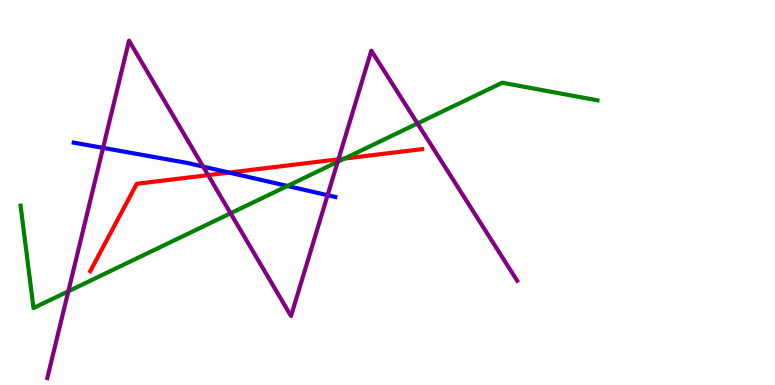[{'lines': ['blue', 'red'], 'intersections': [{'x': 2.96, 'y': 5.52}]}, {'lines': ['green', 'red'], 'intersections': [{'x': 4.44, 'y': 5.88}]}, {'lines': ['purple', 'red'], 'intersections': [{'x': 2.69, 'y': 5.45}, {'x': 4.37, 'y': 5.86}]}, {'lines': ['blue', 'green'], 'intersections': [{'x': 3.71, 'y': 5.17}]}, {'lines': ['blue', 'purple'], 'intersections': [{'x': 1.33, 'y': 6.16}, {'x': 2.62, 'y': 5.67}, {'x': 4.23, 'y': 4.93}]}, {'lines': ['green', 'purple'], 'intersections': [{'x': 0.882, 'y': 2.43}, {'x': 2.98, 'y': 4.46}, {'x': 4.36, 'y': 5.8}, {'x': 5.39, 'y': 6.79}]}]